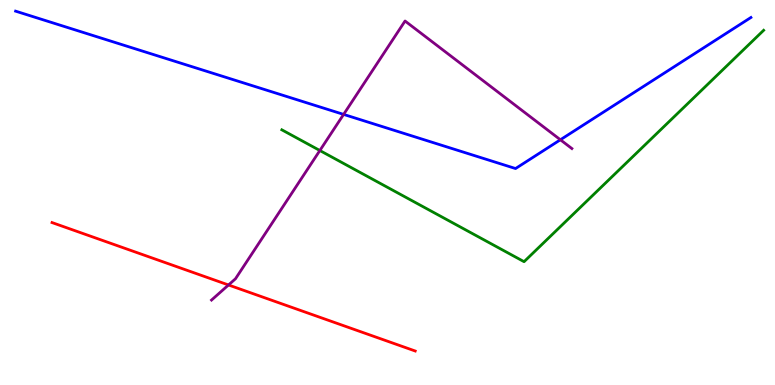[{'lines': ['blue', 'red'], 'intersections': []}, {'lines': ['green', 'red'], 'intersections': []}, {'lines': ['purple', 'red'], 'intersections': [{'x': 2.95, 'y': 2.6}]}, {'lines': ['blue', 'green'], 'intersections': []}, {'lines': ['blue', 'purple'], 'intersections': [{'x': 4.43, 'y': 7.03}, {'x': 7.23, 'y': 6.37}]}, {'lines': ['green', 'purple'], 'intersections': [{'x': 4.13, 'y': 6.09}]}]